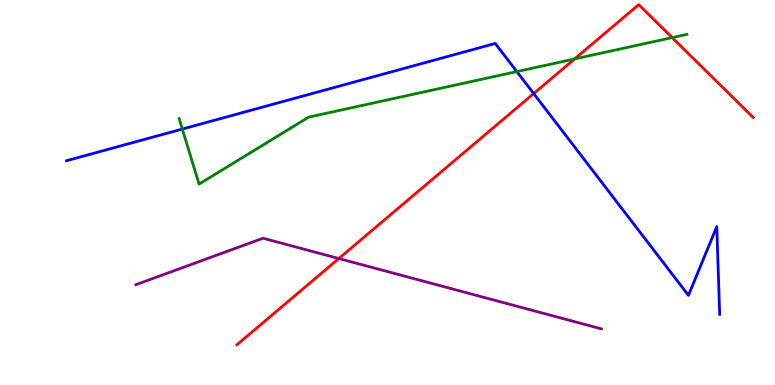[{'lines': ['blue', 'red'], 'intersections': [{'x': 6.89, 'y': 7.57}]}, {'lines': ['green', 'red'], 'intersections': [{'x': 7.41, 'y': 8.47}, {'x': 8.67, 'y': 9.02}]}, {'lines': ['purple', 'red'], 'intersections': [{'x': 4.37, 'y': 3.29}]}, {'lines': ['blue', 'green'], 'intersections': [{'x': 2.35, 'y': 6.65}, {'x': 6.67, 'y': 8.14}]}, {'lines': ['blue', 'purple'], 'intersections': []}, {'lines': ['green', 'purple'], 'intersections': []}]